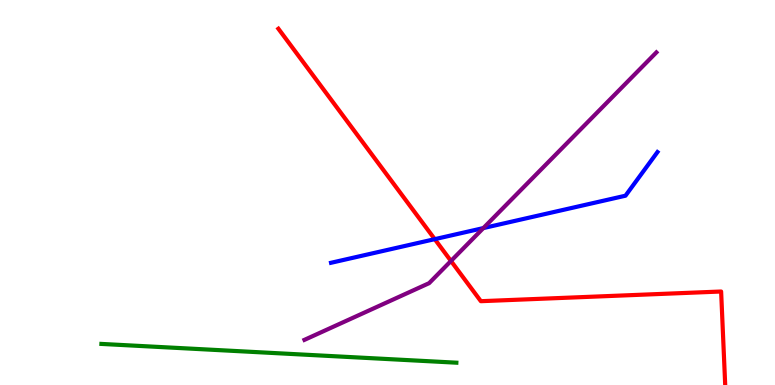[{'lines': ['blue', 'red'], 'intersections': [{'x': 5.61, 'y': 3.79}]}, {'lines': ['green', 'red'], 'intersections': []}, {'lines': ['purple', 'red'], 'intersections': [{'x': 5.82, 'y': 3.22}]}, {'lines': ['blue', 'green'], 'intersections': []}, {'lines': ['blue', 'purple'], 'intersections': [{'x': 6.24, 'y': 4.08}]}, {'lines': ['green', 'purple'], 'intersections': []}]